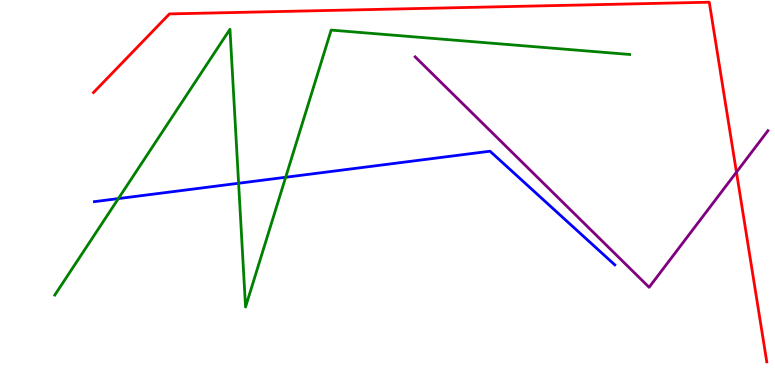[{'lines': ['blue', 'red'], 'intersections': []}, {'lines': ['green', 'red'], 'intersections': []}, {'lines': ['purple', 'red'], 'intersections': [{'x': 9.5, 'y': 5.53}]}, {'lines': ['blue', 'green'], 'intersections': [{'x': 1.53, 'y': 4.84}, {'x': 3.08, 'y': 5.24}, {'x': 3.69, 'y': 5.4}]}, {'lines': ['blue', 'purple'], 'intersections': []}, {'lines': ['green', 'purple'], 'intersections': []}]